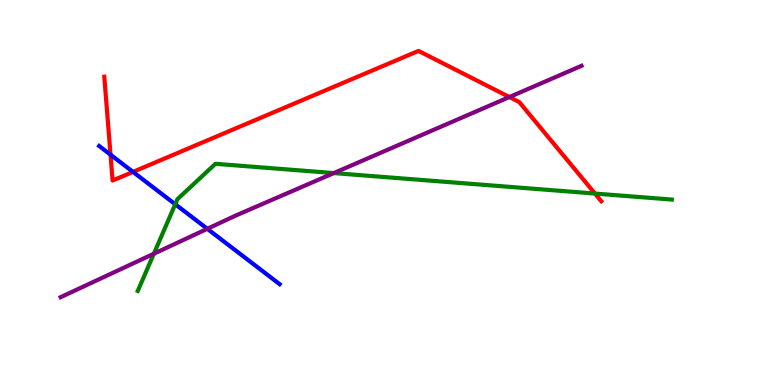[{'lines': ['blue', 'red'], 'intersections': [{'x': 1.43, 'y': 5.98}, {'x': 1.72, 'y': 5.54}]}, {'lines': ['green', 'red'], 'intersections': [{'x': 7.68, 'y': 4.97}]}, {'lines': ['purple', 'red'], 'intersections': [{'x': 6.57, 'y': 7.48}]}, {'lines': ['blue', 'green'], 'intersections': [{'x': 2.26, 'y': 4.69}]}, {'lines': ['blue', 'purple'], 'intersections': [{'x': 2.68, 'y': 4.06}]}, {'lines': ['green', 'purple'], 'intersections': [{'x': 1.99, 'y': 3.41}, {'x': 4.31, 'y': 5.5}]}]